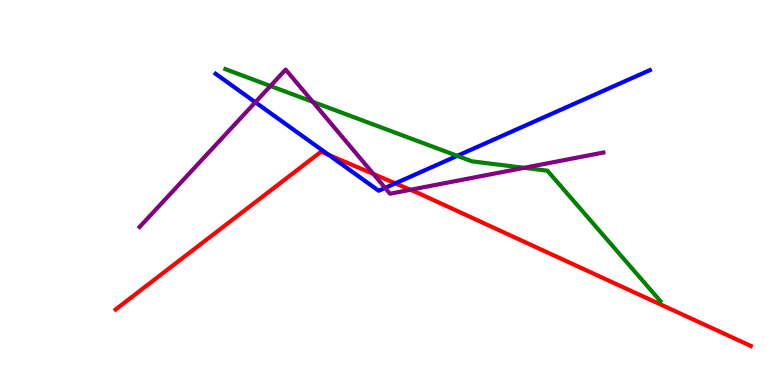[{'lines': ['blue', 'red'], 'intersections': [{'x': 4.24, 'y': 5.98}, {'x': 5.1, 'y': 5.24}]}, {'lines': ['green', 'red'], 'intersections': []}, {'lines': ['purple', 'red'], 'intersections': [{'x': 4.82, 'y': 5.48}, {'x': 5.3, 'y': 5.07}]}, {'lines': ['blue', 'green'], 'intersections': [{'x': 5.9, 'y': 5.95}]}, {'lines': ['blue', 'purple'], 'intersections': [{'x': 3.29, 'y': 7.34}, {'x': 4.97, 'y': 5.12}]}, {'lines': ['green', 'purple'], 'intersections': [{'x': 3.49, 'y': 7.77}, {'x': 4.04, 'y': 7.36}, {'x': 6.76, 'y': 5.64}]}]